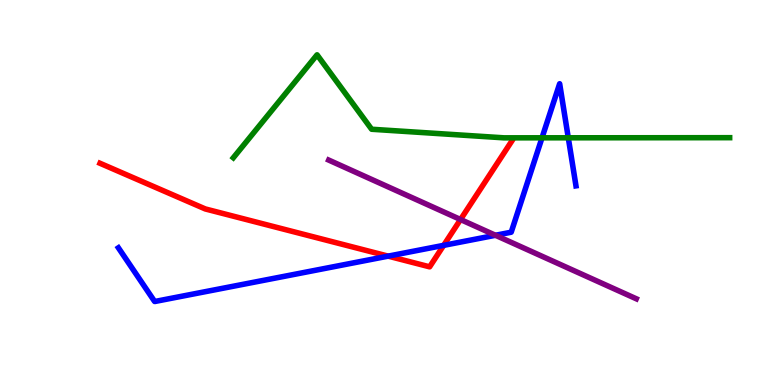[{'lines': ['blue', 'red'], 'intersections': [{'x': 5.01, 'y': 3.35}, {'x': 5.72, 'y': 3.63}]}, {'lines': ['green', 'red'], 'intersections': []}, {'lines': ['purple', 'red'], 'intersections': [{'x': 5.94, 'y': 4.3}]}, {'lines': ['blue', 'green'], 'intersections': [{'x': 6.99, 'y': 6.42}, {'x': 7.33, 'y': 6.42}]}, {'lines': ['blue', 'purple'], 'intersections': [{'x': 6.39, 'y': 3.89}]}, {'lines': ['green', 'purple'], 'intersections': []}]